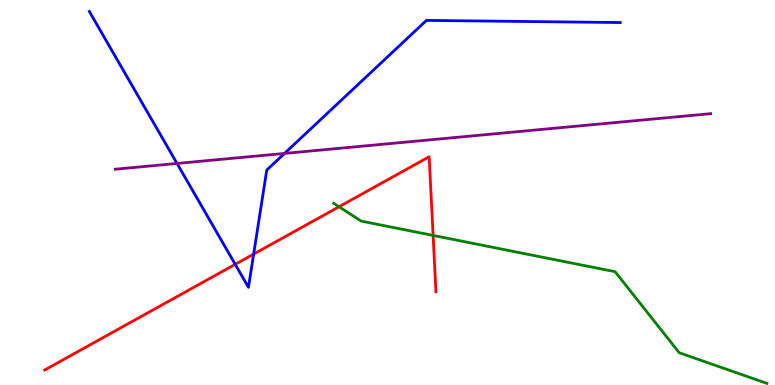[{'lines': ['blue', 'red'], 'intersections': [{'x': 3.03, 'y': 3.13}, {'x': 3.27, 'y': 3.4}]}, {'lines': ['green', 'red'], 'intersections': [{'x': 4.37, 'y': 4.63}, {'x': 5.59, 'y': 3.88}]}, {'lines': ['purple', 'red'], 'intersections': []}, {'lines': ['blue', 'green'], 'intersections': []}, {'lines': ['blue', 'purple'], 'intersections': [{'x': 2.28, 'y': 5.75}, {'x': 3.67, 'y': 6.01}]}, {'lines': ['green', 'purple'], 'intersections': []}]